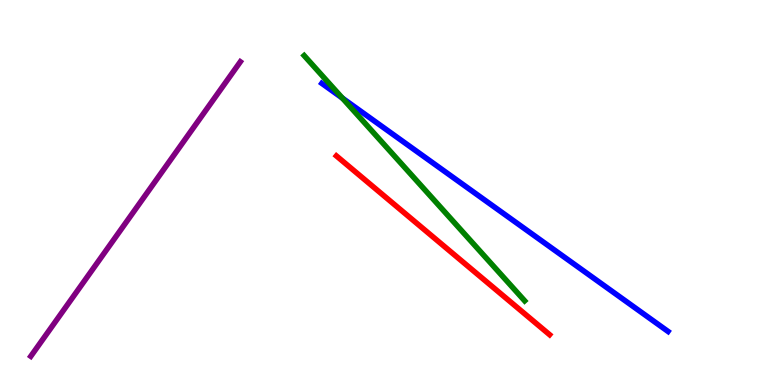[{'lines': ['blue', 'red'], 'intersections': []}, {'lines': ['green', 'red'], 'intersections': []}, {'lines': ['purple', 'red'], 'intersections': []}, {'lines': ['blue', 'green'], 'intersections': [{'x': 4.42, 'y': 7.45}]}, {'lines': ['blue', 'purple'], 'intersections': []}, {'lines': ['green', 'purple'], 'intersections': []}]